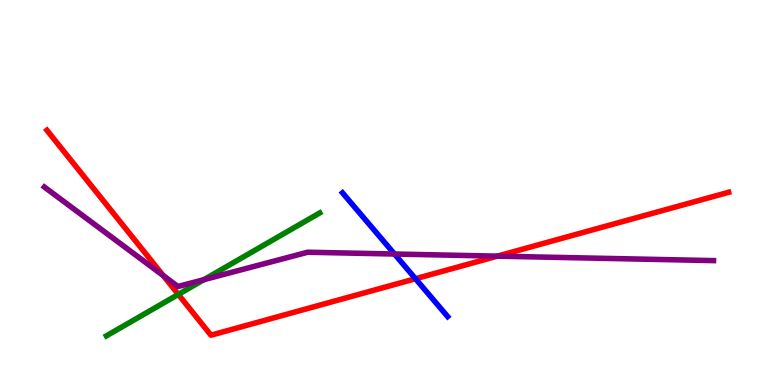[{'lines': ['blue', 'red'], 'intersections': [{'x': 5.36, 'y': 2.76}]}, {'lines': ['green', 'red'], 'intersections': [{'x': 2.3, 'y': 2.35}]}, {'lines': ['purple', 'red'], 'intersections': [{'x': 2.11, 'y': 2.84}, {'x': 6.42, 'y': 3.35}]}, {'lines': ['blue', 'green'], 'intersections': []}, {'lines': ['blue', 'purple'], 'intersections': [{'x': 5.09, 'y': 3.4}]}, {'lines': ['green', 'purple'], 'intersections': [{'x': 2.63, 'y': 2.74}]}]